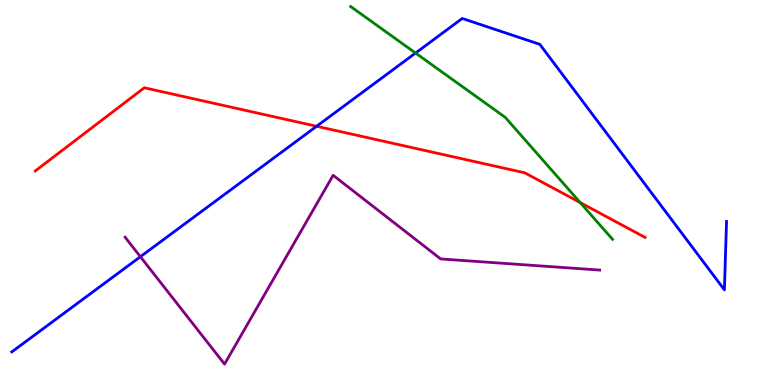[{'lines': ['blue', 'red'], 'intersections': [{'x': 4.09, 'y': 6.72}]}, {'lines': ['green', 'red'], 'intersections': [{'x': 7.49, 'y': 4.74}]}, {'lines': ['purple', 'red'], 'intersections': []}, {'lines': ['blue', 'green'], 'intersections': [{'x': 5.36, 'y': 8.62}]}, {'lines': ['blue', 'purple'], 'intersections': [{'x': 1.81, 'y': 3.33}]}, {'lines': ['green', 'purple'], 'intersections': []}]